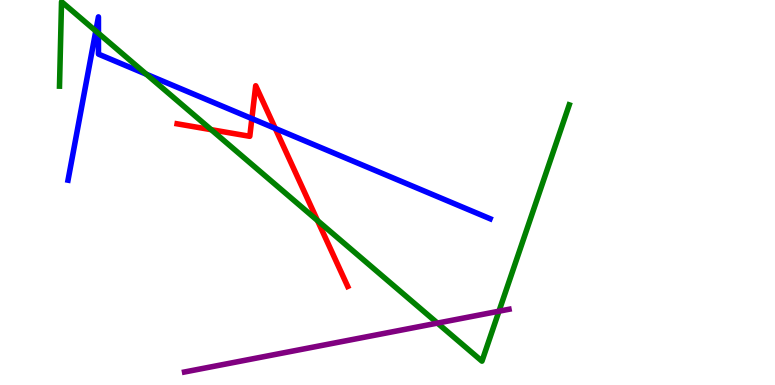[{'lines': ['blue', 'red'], 'intersections': [{'x': 3.25, 'y': 6.92}, {'x': 3.55, 'y': 6.66}]}, {'lines': ['green', 'red'], 'intersections': [{'x': 2.73, 'y': 6.63}, {'x': 4.1, 'y': 4.27}]}, {'lines': ['purple', 'red'], 'intersections': []}, {'lines': ['blue', 'green'], 'intersections': [{'x': 1.24, 'y': 9.19}, {'x': 1.27, 'y': 9.14}, {'x': 1.89, 'y': 8.07}]}, {'lines': ['blue', 'purple'], 'intersections': []}, {'lines': ['green', 'purple'], 'intersections': [{'x': 5.64, 'y': 1.61}, {'x': 6.44, 'y': 1.92}]}]